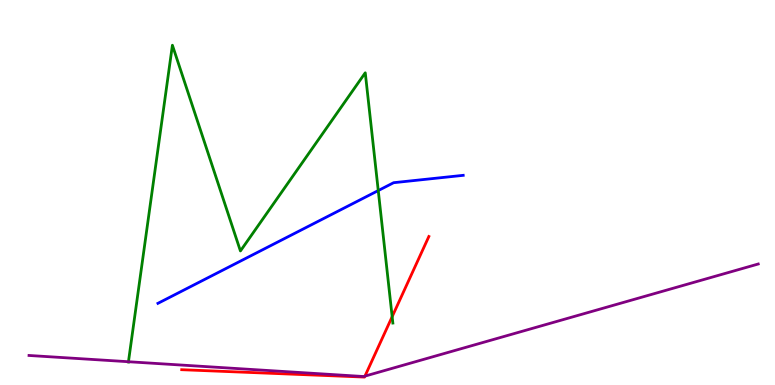[{'lines': ['blue', 'red'], 'intersections': []}, {'lines': ['green', 'red'], 'intersections': [{'x': 5.06, 'y': 1.77}]}, {'lines': ['purple', 'red'], 'intersections': [{'x': 4.71, 'y': 0.231}]}, {'lines': ['blue', 'green'], 'intersections': [{'x': 4.88, 'y': 5.05}]}, {'lines': ['blue', 'purple'], 'intersections': []}, {'lines': ['green', 'purple'], 'intersections': [{'x': 1.66, 'y': 0.605}]}]